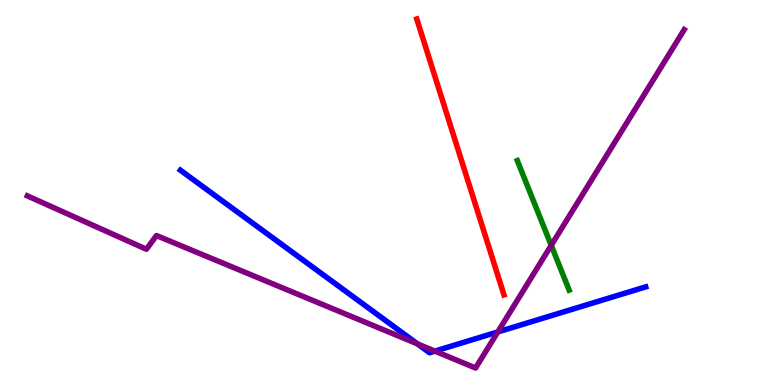[{'lines': ['blue', 'red'], 'intersections': []}, {'lines': ['green', 'red'], 'intersections': []}, {'lines': ['purple', 'red'], 'intersections': []}, {'lines': ['blue', 'green'], 'intersections': []}, {'lines': ['blue', 'purple'], 'intersections': [{'x': 5.39, 'y': 1.07}, {'x': 5.61, 'y': 0.88}, {'x': 6.42, 'y': 1.38}]}, {'lines': ['green', 'purple'], 'intersections': [{'x': 7.11, 'y': 3.63}]}]